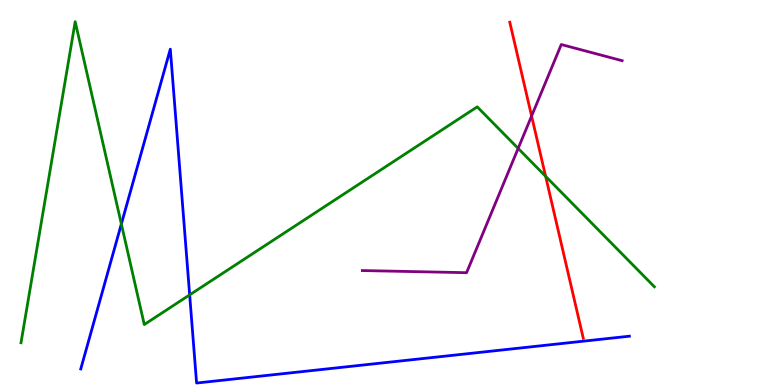[{'lines': ['blue', 'red'], 'intersections': []}, {'lines': ['green', 'red'], 'intersections': [{'x': 7.04, 'y': 5.42}]}, {'lines': ['purple', 'red'], 'intersections': [{'x': 6.86, 'y': 6.99}]}, {'lines': ['blue', 'green'], 'intersections': [{'x': 1.57, 'y': 4.18}, {'x': 2.45, 'y': 2.34}]}, {'lines': ['blue', 'purple'], 'intersections': []}, {'lines': ['green', 'purple'], 'intersections': [{'x': 6.69, 'y': 6.15}]}]